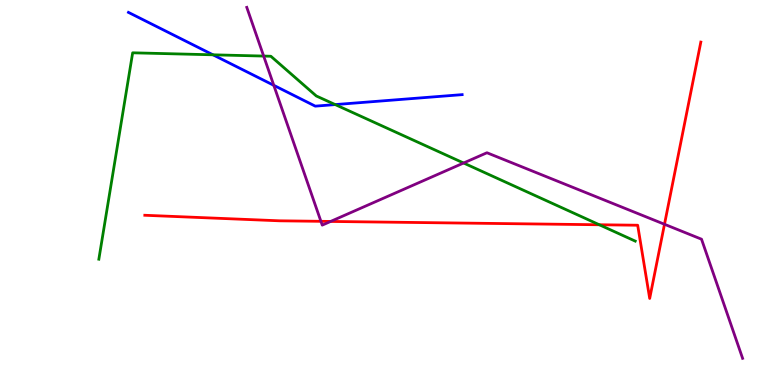[{'lines': ['blue', 'red'], 'intersections': []}, {'lines': ['green', 'red'], 'intersections': [{'x': 7.73, 'y': 4.16}]}, {'lines': ['purple', 'red'], 'intersections': [{'x': 4.14, 'y': 4.25}, {'x': 4.27, 'y': 4.25}, {'x': 8.57, 'y': 4.17}]}, {'lines': ['blue', 'green'], 'intersections': [{'x': 2.75, 'y': 8.58}, {'x': 4.33, 'y': 7.28}]}, {'lines': ['blue', 'purple'], 'intersections': [{'x': 3.53, 'y': 7.78}]}, {'lines': ['green', 'purple'], 'intersections': [{'x': 3.4, 'y': 8.54}, {'x': 5.98, 'y': 5.77}]}]